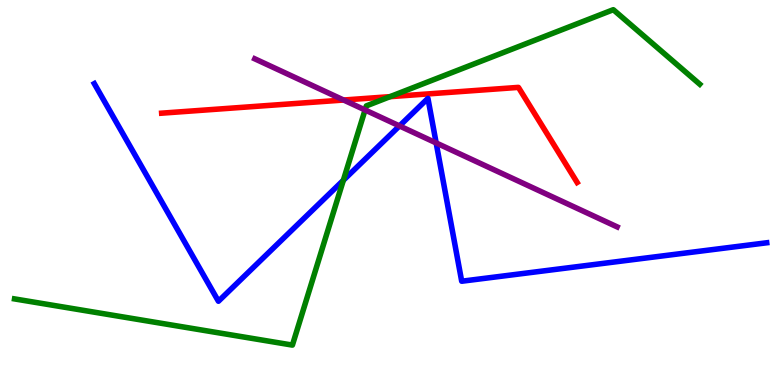[{'lines': ['blue', 'red'], 'intersections': []}, {'lines': ['green', 'red'], 'intersections': [{'x': 5.03, 'y': 7.49}]}, {'lines': ['purple', 'red'], 'intersections': [{'x': 4.43, 'y': 7.4}]}, {'lines': ['blue', 'green'], 'intersections': [{'x': 4.43, 'y': 5.32}]}, {'lines': ['blue', 'purple'], 'intersections': [{'x': 5.15, 'y': 6.73}, {'x': 5.63, 'y': 6.29}]}, {'lines': ['green', 'purple'], 'intersections': [{'x': 4.71, 'y': 7.14}]}]